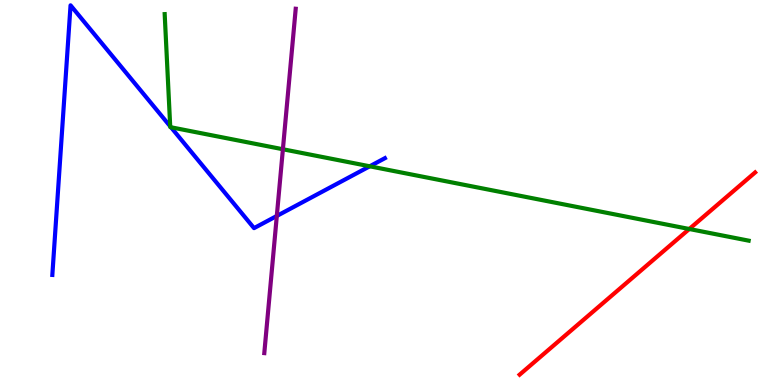[{'lines': ['blue', 'red'], 'intersections': []}, {'lines': ['green', 'red'], 'intersections': [{'x': 8.89, 'y': 4.05}]}, {'lines': ['purple', 'red'], 'intersections': []}, {'lines': ['blue', 'green'], 'intersections': [{'x': 2.2, 'y': 6.72}, {'x': 2.21, 'y': 6.69}, {'x': 4.77, 'y': 5.68}]}, {'lines': ['blue', 'purple'], 'intersections': [{'x': 3.57, 'y': 4.39}]}, {'lines': ['green', 'purple'], 'intersections': [{'x': 3.65, 'y': 6.12}]}]